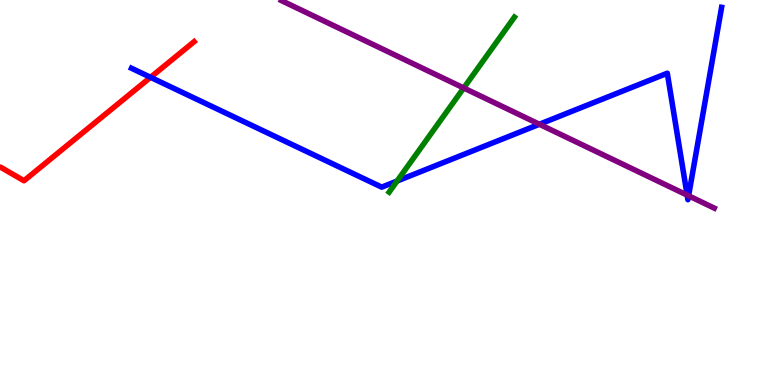[{'lines': ['blue', 'red'], 'intersections': [{'x': 1.94, 'y': 7.99}]}, {'lines': ['green', 'red'], 'intersections': []}, {'lines': ['purple', 'red'], 'intersections': []}, {'lines': ['blue', 'green'], 'intersections': [{'x': 5.12, 'y': 5.3}]}, {'lines': ['blue', 'purple'], 'intersections': [{'x': 6.96, 'y': 6.77}, {'x': 8.87, 'y': 4.93}, {'x': 8.89, 'y': 4.91}]}, {'lines': ['green', 'purple'], 'intersections': [{'x': 5.98, 'y': 7.71}]}]